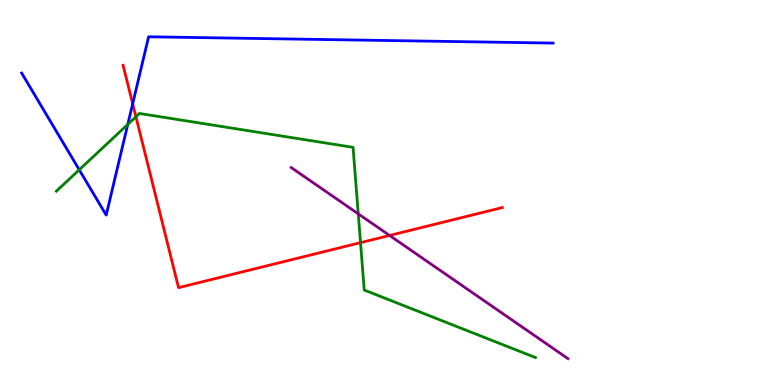[{'lines': ['blue', 'red'], 'intersections': [{'x': 1.71, 'y': 7.3}]}, {'lines': ['green', 'red'], 'intersections': [{'x': 1.75, 'y': 6.97}, {'x': 4.65, 'y': 3.7}]}, {'lines': ['purple', 'red'], 'intersections': [{'x': 5.03, 'y': 3.88}]}, {'lines': ['blue', 'green'], 'intersections': [{'x': 1.02, 'y': 5.59}, {'x': 1.65, 'y': 6.77}]}, {'lines': ['blue', 'purple'], 'intersections': []}, {'lines': ['green', 'purple'], 'intersections': [{'x': 4.62, 'y': 4.45}]}]